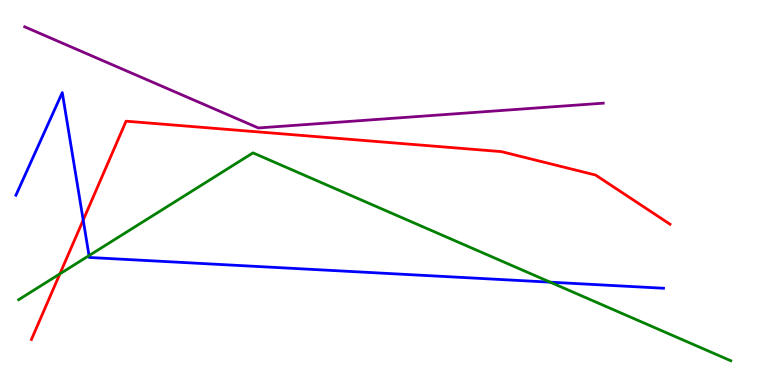[{'lines': ['blue', 'red'], 'intersections': [{'x': 1.07, 'y': 4.28}]}, {'lines': ['green', 'red'], 'intersections': [{'x': 0.773, 'y': 2.89}]}, {'lines': ['purple', 'red'], 'intersections': []}, {'lines': ['blue', 'green'], 'intersections': [{'x': 1.15, 'y': 3.36}, {'x': 7.1, 'y': 2.67}]}, {'lines': ['blue', 'purple'], 'intersections': []}, {'lines': ['green', 'purple'], 'intersections': []}]